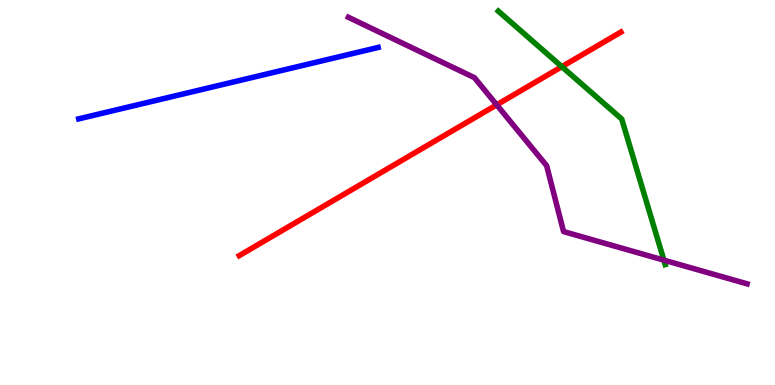[{'lines': ['blue', 'red'], 'intersections': []}, {'lines': ['green', 'red'], 'intersections': [{'x': 7.25, 'y': 8.27}]}, {'lines': ['purple', 'red'], 'intersections': [{'x': 6.41, 'y': 7.28}]}, {'lines': ['blue', 'green'], 'intersections': []}, {'lines': ['blue', 'purple'], 'intersections': []}, {'lines': ['green', 'purple'], 'intersections': [{'x': 8.57, 'y': 3.24}]}]